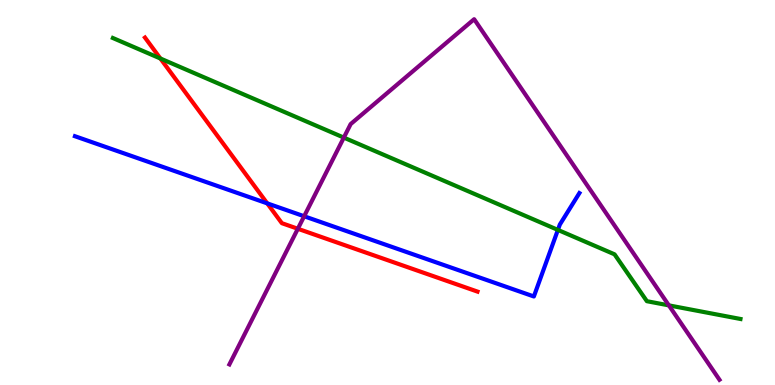[{'lines': ['blue', 'red'], 'intersections': [{'x': 3.45, 'y': 4.72}]}, {'lines': ['green', 'red'], 'intersections': [{'x': 2.07, 'y': 8.48}]}, {'lines': ['purple', 'red'], 'intersections': [{'x': 3.84, 'y': 4.06}]}, {'lines': ['blue', 'green'], 'intersections': [{'x': 7.2, 'y': 4.03}]}, {'lines': ['blue', 'purple'], 'intersections': [{'x': 3.92, 'y': 4.38}]}, {'lines': ['green', 'purple'], 'intersections': [{'x': 4.44, 'y': 6.43}, {'x': 8.63, 'y': 2.07}]}]